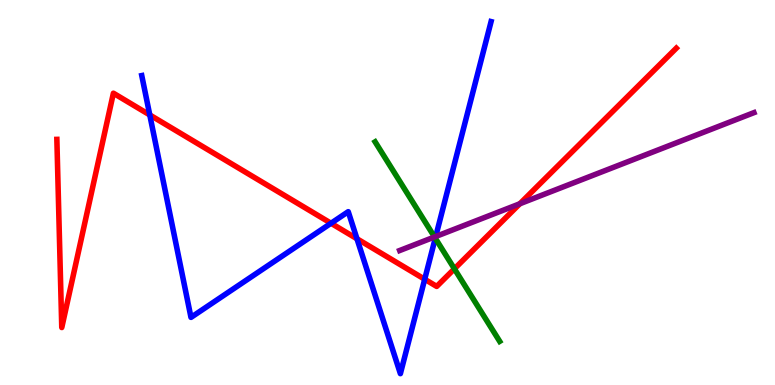[{'lines': ['blue', 'red'], 'intersections': [{'x': 1.93, 'y': 7.01}, {'x': 4.27, 'y': 4.2}, {'x': 4.61, 'y': 3.8}, {'x': 5.48, 'y': 2.75}]}, {'lines': ['green', 'red'], 'intersections': [{'x': 5.86, 'y': 3.02}]}, {'lines': ['purple', 'red'], 'intersections': [{'x': 6.71, 'y': 4.71}]}, {'lines': ['blue', 'green'], 'intersections': [{'x': 5.62, 'y': 3.81}]}, {'lines': ['blue', 'purple'], 'intersections': [{'x': 5.62, 'y': 3.86}]}, {'lines': ['green', 'purple'], 'intersections': [{'x': 5.61, 'y': 3.84}]}]